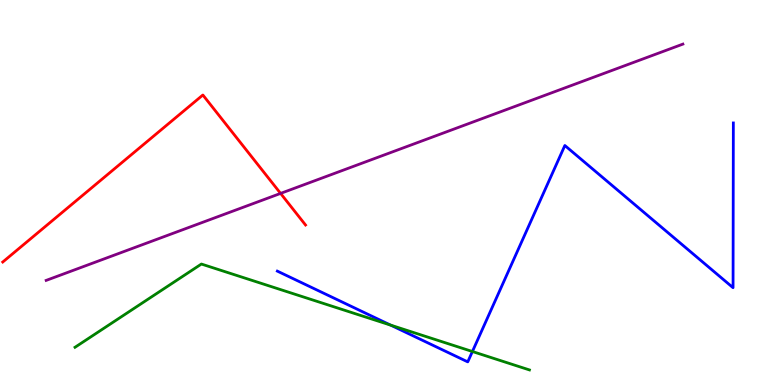[{'lines': ['blue', 'red'], 'intersections': []}, {'lines': ['green', 'red'], 'intersections': []}, {'lines': ['purple', 'red'], 'intersections': [{'x': 3.62, 'y': 4.98}]}, {'lines': ['blue', 'green'], 'intersections': [{'x': 5.04, 'y': 1.56}, {'x': 6.1, 'y': 0.87}]}, {'lines': ['blue', 'purple'], 'intersections': []}, {'lines': ['green', 'purple'], 'intersections': []}]